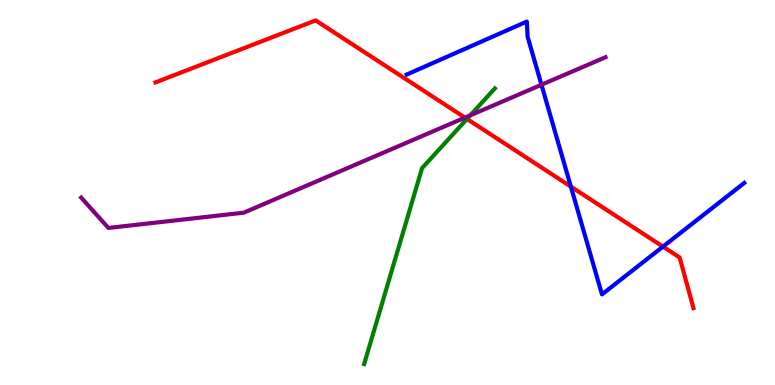[{'lines': ['blue', 'red'], 'intersections': [{'x': 7.37, 'y': 5.15}, {'x': 8.55, 'y': 3.59}]}, {'lines': ['green', 'red'], 'intersections': [{'x': 6.03, 'y': 6.91}]}, {'lines': ['purple', 'red'], 'intersections': [{'x': 6.0, 'y': 6.94}]}, {'lines': ['blue', 'green'], 'intersections': []}, {'lines': ['blue', 'purple'], 'intersections': [{'x': 6.99, 'y': 7.8}]}, {'lines': ['green', 'purple'], 'intersections': [{'x': 6.07, 'y': 7.0}]}]